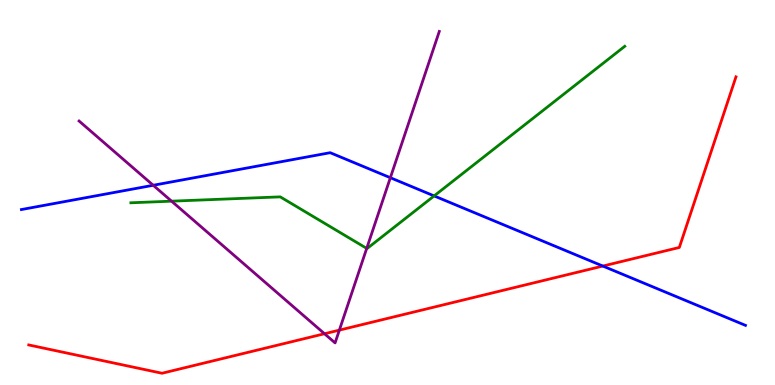[{'lines': ['blue', 'red'], 'intersections': [{'x': 7.78, 'y': 3.09}]}, {'lines': ['green', 'red'], 'intersections': []}, {'lines': ['purple', 'red'], 'intersections': [{'x': 4.19, 'y': 1.33}, {'x': 4.38, 'y': 1.43}]}, {'lines': ['blue', 'green'], 'intersections': [{'x': 5.6, 'y': 4.91}]}, {'lines': ['blue', 'purple'], 'intersections': [{'x': 1.98, 'y': 5.19}, {'x': 5.04, 'y': 5.38}]}, {'lines': ['green', 'purple'], 'intersections': [{'x': 2.21, 'y': 4.77}, {'x': 4.73, 'y': 3.55}]}]